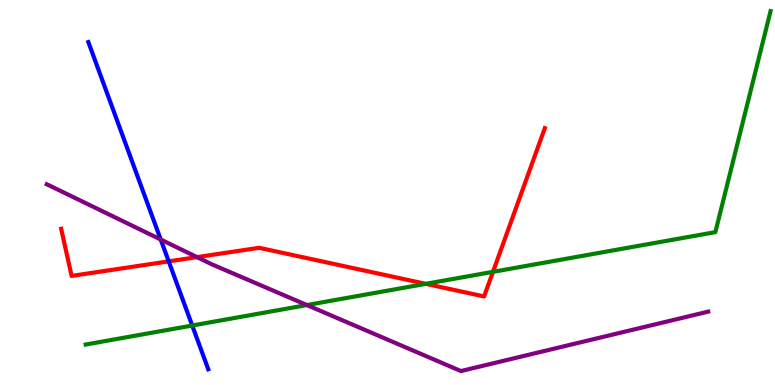[{'lines': ['blue', 'red'], 'intersections': [{'x': 2.18, 'y': 3.21}]}, {'lines': ['green', 'red'], 'intersections': [{'x': 5.49, 'y': 2.63}, {'x': 6.36, 'y': 2.94}]}, {'lines': ['purple', 'red'], 'intersections': [{'x': 2.54, 'y': 3.32}]}, {'lines': ['blue', 'green'], 'intersections': [{'x': 2.48, 'y': 1.54}]}, {'lines': ['blue', 'purple'], 'intersections': [{'x': 2.07, 'y': 3.78}]}, {'lines': ['green', 'purple'], 'intersections': [{'x': 3.96, 'y': 2.08}]}]